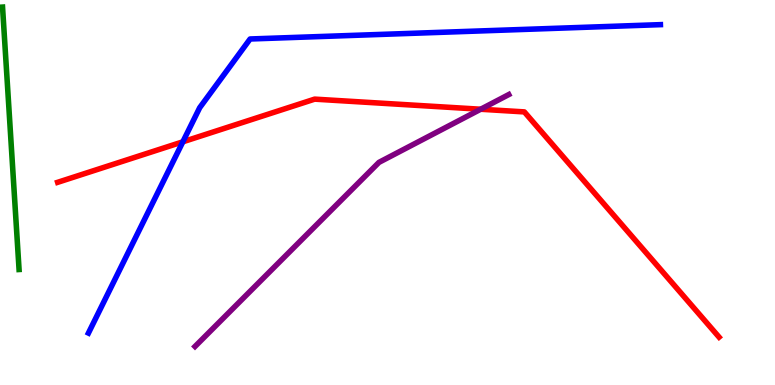[{'lines': ['blue', 'red'], 'intersections': [{'x': 2.36, 'y': 6.32}]}, {'lines': ['green', 'red'], 'intersections': []}, {'lines': ['purple', 'red'], 'intersections': [{'x': 6.2, 'y': 7.16}]}, {'lines': ['blue', 'green'], 'intersections': []}, {'lines': ['blue', 'purple'], 'intersections': []}, {'lines': ['green', 'purple'], 'intersections': []}]